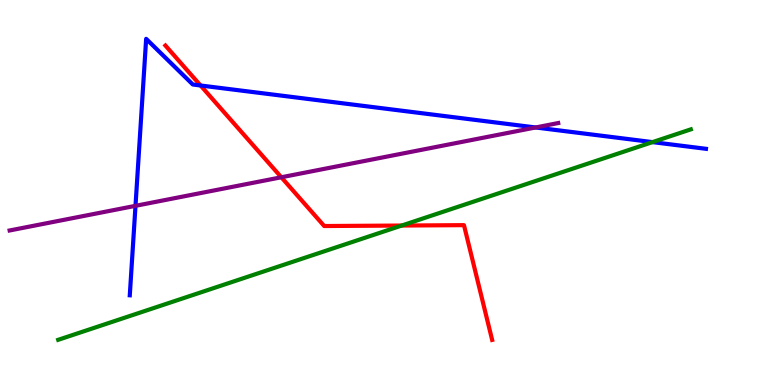[{'lines': ['blue', 'red'], 'intersections': [{'x': 2.59, 'y': 7.78}]}, {'lines': ['green', 'red'], 'intersections': [{'x': 5.18, 'y': 4.14}]}, {'lines': ['purple', 'red'], 'intersections': [{'x': 3.63, 'y': 5.4}]}, {'lines': ['blue', 'green'], 'intersections': [{'x': 8.42, 'y': 6.31}]}, {'lines': ['blue', 'purple'], 'intersections': [{'x': 1.75, 'y': 4.65}, {'x': 6.91, 'y': 6.69}]}, {'lines': ['green', 'purple'], 'intersections': []}]